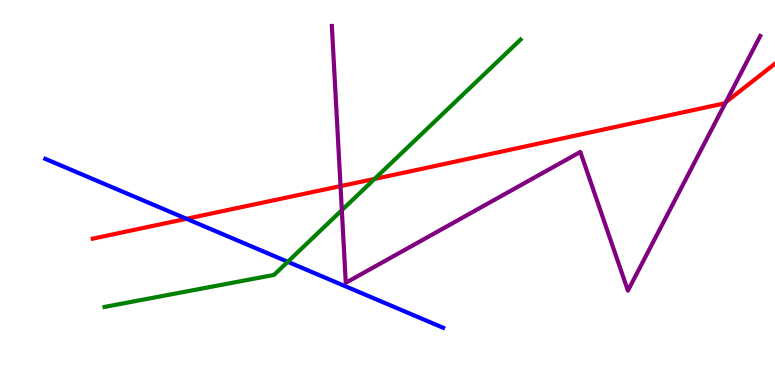[{'lines': ['blue', 'red'], 'intersections': [{'x': 2.41, 'y': 4.32}]}, {'lines': ['green', 'red'], 'intersections': [{'x': 4.83, 'y': 5.35}]}, {'lines': ['purple', 'red'], 'intersections': [{'x': 4.39, 'y': 5.17}, {'x': 9.37, 'y': 7.35}]}, {'lines': ['blue', 'green'], 'intersections': [{'x': 3.71, 'y': 3.2}]}, {'lines': ['blue', 'purple'], 'intersections': []}, {'lines': ['green', 'purple'], 'intersections': [{'x': 4.41, 'y': 4.54}]}]